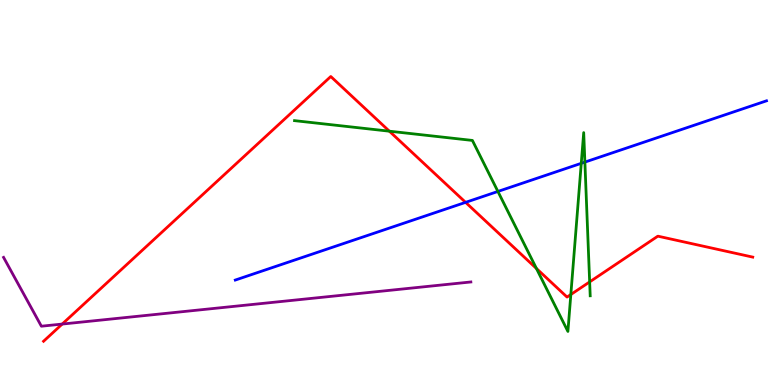[{'lines': ['blue', 'red'], 'intersections': [{'x': 6.01, 'y': 4.74}]}, {'lines': ['green', 'red'], 'intersections': [{'x': 5.02, 'y': 6.59}, {'x': 6.92, 'y': 3.03}, {'x': 7.37, 'y': 2.35}, {'x': 7.61, 'y': 2.68}]}, {'lines': ['purple', 'red'], 'intersections': [{'x': 0.803, 'y': 1.58}]}, {'lines': ['blue', 'green'], 'intersections': [{'x': 6.42, 'y': 5.03}, {'x': 7.5, 'y': 5.76}, {'x': 7.55, 'y': 5.79}]}, {'lines': ['blue', 'purple'], 'intersections': []}, {'lines': ['green', 'purple'], 'intersections': []}]